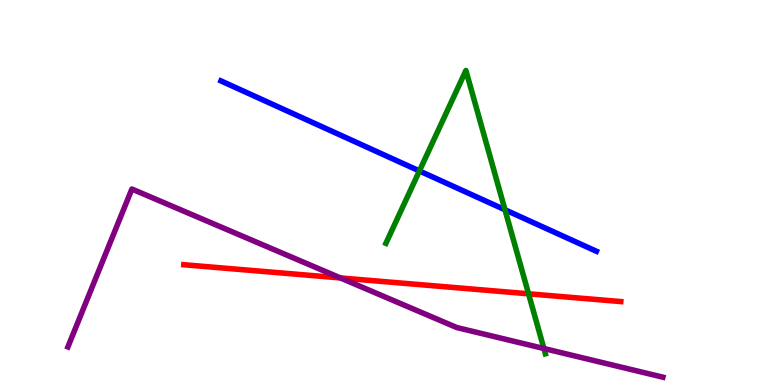[{'lines': ['blue', 'red'], 'intersections': []}, {'lines': ['green', 'red'], 'intersections': [{'x': 6.82, 'y': 2.37}]}, {'lines': ['purple', 'red'], 'intersections': [{'x': 4.39, 'y': 2.78}]}, {'lines': ['blue', 'green'], 'intersections': [{'x': 5.41, 'y': 5.56}, {'x': 6.52, 'y': 4.55}]}, {'lines': ['blue', 'purple'], 'intersections': []}, {'lines': ['green', 'purple'], 'intersections': [{'x': 7.02, 'y': 0.947}]}]